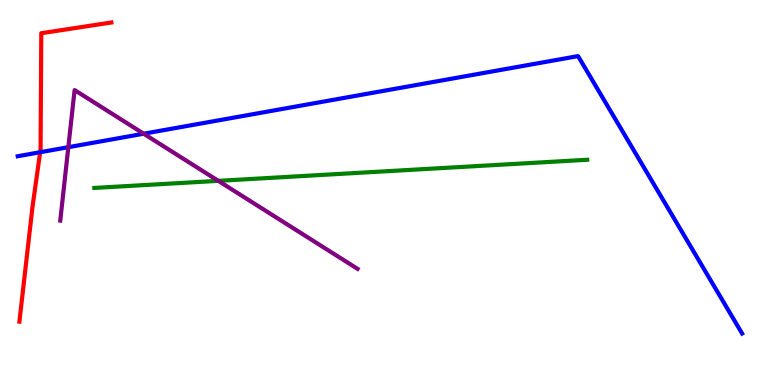[{'lines': ['blue', 'red'], 'intersections': [{'x': 0.518, 'y': 6.05}]}, {'lines': ['green', 'red'], 'intersections': []}, {'lines': ['purple', 'red'], 'intersections': []}, {'lines': ['blue', 'green'], 'intersections': []}, {'lines': ['blue', 'purple'], 'intersections': [{'x': 0.882, 'y': 6.18}, {'x': 1.85, 'y': 6.53}]}, {'lines': ['green', 'purple'], 'intersections': [{'x': 2.82, 'y': 5.3}]}]